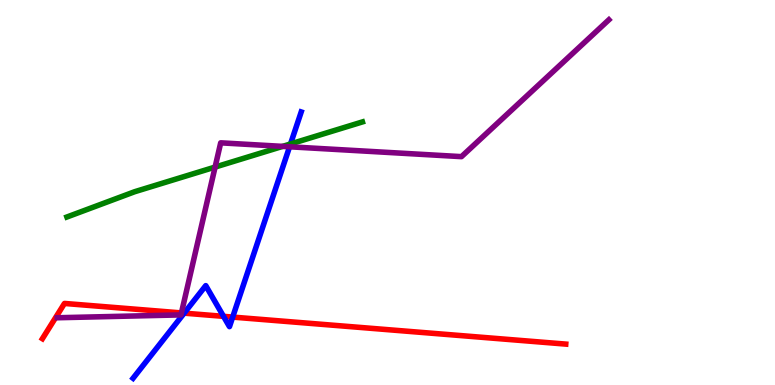[{'lines': ['blue', 'red'], 'intersections': [{'x': 2.38, 'y': 1.87}, {'x': 2.88, 'y': 1.78}, {'x': 3.0, 'y': 1.76}]}, {'lines': ['green', 'red'], 'intersections': []}, {'lines': ['purple', 'red'], 'intersections': [{'x': 2.34, 'y': 1.87}]}, {'lines': ['blue', 'green'], 'intersections': [{'x': 3.75, 'y': 6.26}]}, {'lines': ['blue', 'purple'], 'intersections': [{'x': 3.74, 'y': 6.19}]}, {'lines': ['green', 'purple'], 'intersections': [{'x': 2.78, 'y': 5.66}, {'x': 3.65, 'y': 6.2}]}]